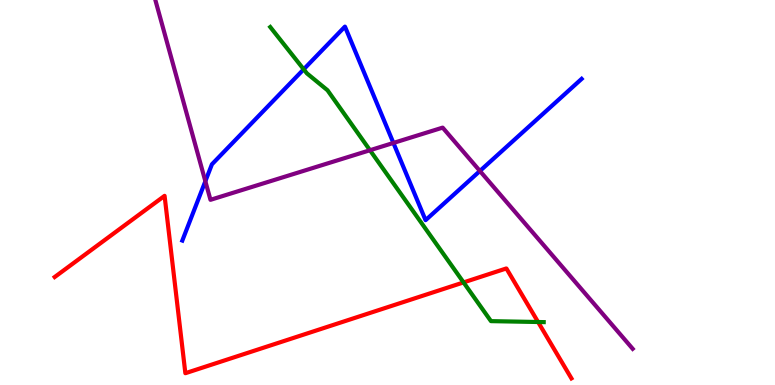[{'lines': ['blue', 'red'], 'intersections': []}, {'lines': ['green', 'red'], 'intersections': [{'x': 5.98, 'y': 2.66}, {'x': 6.94, 'y': 1.64}]}, {'lines': ['purple', 'red'], 'intersections': []}, {'lines': ['blue', 'green'], 'intersections': [{'x': 3.92, 'y': 8.2}]}, {'lines': ['blue', 'purple'], 'intersections': [{'x': 2.65, 'y': 5.29}, {'x': 5.08, 'y': 6.29}, {'x': 6.19, 'y': 5.56}]}, {'lines': ['green', 'purple'], 'intersections': [{'x': 4.77, 'y': 6.1}]}]